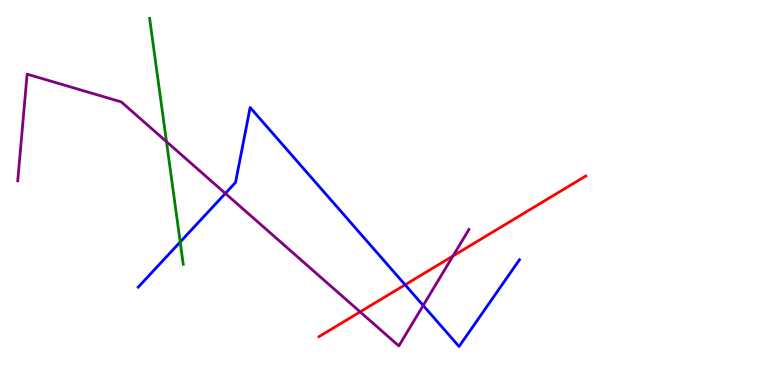[{'lines': ['blue', 'red'], 'intersections': [{'x': 5.23, 'y': 2.6}]}, {'lines': ['green', 'red'], 'intersections': []}, {'lines': ['purple', 'red'], 'intersections': [{'x': 4.65, 'y': 1.9}, {'x': 5.85, 'y': 3.35}]}, {'lines': ['blue', 'green'], 'intersections': [{'x': 2.33, 'y': 3.71}]}, {'lines': ['blue', 'purple'], 'intersections': [{'x': 2.91, 'y': 4.98}, {'x': 5.46, 'y': 2.07}]}, {'lines': ['green', 'purple'], 'intersections': [{'x': 2.15, 'y': 6.32}]}]